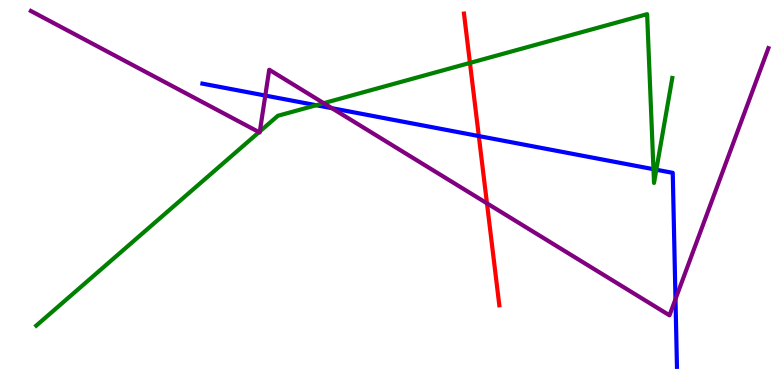[{'lines': ['blue', 'red'], 'intersections': [{'x': 6.18, 'y': 6.47}]}, {'lines': ['green', 'red'], 'intersections': [{'x': 6.06, 'y': 8.37}]}, {'lines': ['purple', 'red'], 'intersections': [{'x': 6.28, 'y': 4.72}]}, {'lines': ['blue', 'green'], 'intersections': [{'x': 4.08, 'y': 7.27}, {'x': 8.43, 'y': 5.61}, {'x': 8.47, 'y': 5.59}]}, {'lines': ['blue', 'purple'], 'intersections': [{'x': 3.42, 'y': 7.52}, {'x': 4.28, 'y': 7.19}, {'x': 8.72, 'y': 2.23}]}, {'lines': ['green', 'purple'], 'intersections': [{'x': 3.34, 'y': 6.57}, {'x': 3.35, 'y': 6.59}, {'x': 4.18, 'y': 7.32}]}]